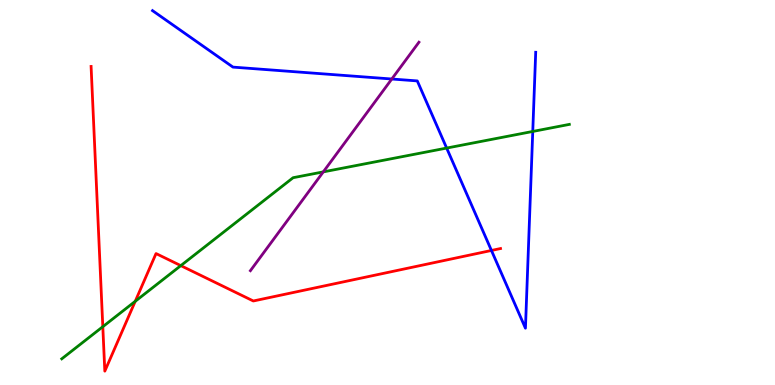[{'lines': ['blue', 'red'], 'intersections': [{'x': 6.34, 'y': 3.49}]}, {'lines': ['green', 'red'], 'intersections': [{'x': 1.33, 'y': 1.51}, {'x': 1.74, 'y': 2.17}, {'x': 2.33, 'y': 3.1}]}, {'lines': ['purple', 'red'], 'intersections': []}, {'lines': ['blue', 'green'], 'intersections': [{'x': 5.76, 'y': 6.15}, {'x': 6.87, 'y': 6.59}]}, {'lines': ['blue', 'purple'], 'intersections': [{'x': 5.06, 'y': 7.95}]}, {'lines': ['green', 'purple'], 'intersections': [{'x': 4.17, 'y': 5.54}]}]